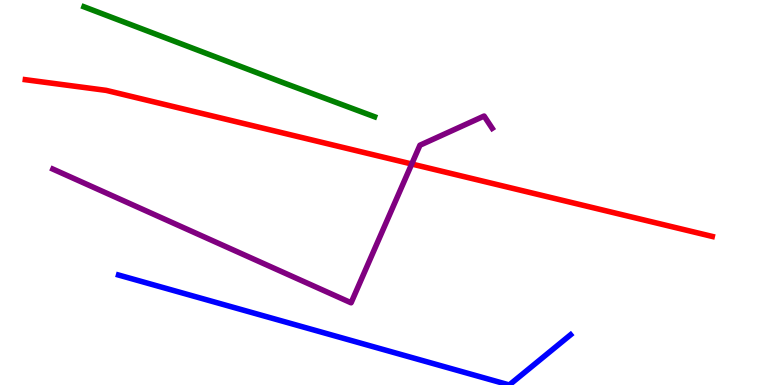[{'lines': ['blue', 'red'], 'intersections': []}, {'lines': ['green', 'red'], 'intersections': []}, {'lines': ['purple', 'red'], 'intersections': [{'x': 5.31, 'y': 5.74}]}, {'lines': ['blue', 'green'], 'intersections': []}, {'lines': ['blue', 'purple'], 'intersections': []}, {'lines': ['green', 'purple'], 'intersections': []}]